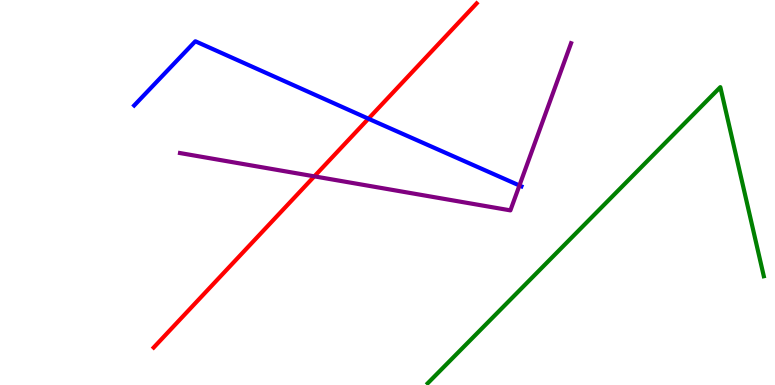[{'lines': ['blue', 'red'], 'intersections': [{'x': 4.75, 'y': 6.92}]}, {'lines': ['green', 'red'], 'intersections': []}, {'lines': ['purple', 'red'], 'intersections': [{'x': 4.06, 'y': 5.42}]}, {'lines': ['blue', 'green'], 'intersections': []}, {'lines': ['blue', 'purple'], 'intersections': [{'x': 6.7, 'y': 5.18}]}, {'lines': ['green', 'purple'], 'intersections': []}]